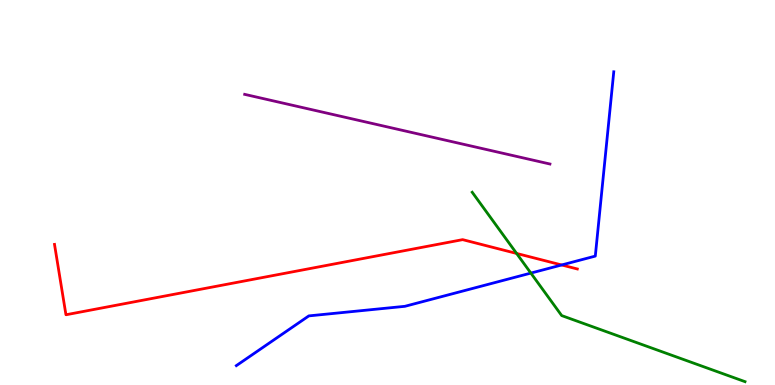[{'lines': ['blue', 'red'], 'intersections': [{'x': 7.25, 'y': 3.12}]}, {'lines': ['green', 'red'], 'intersections': [{'x': 6.67, 'y': 3.42}]}, {'lines': ['purple', 'red'], 'intersections': []}, {'lines': ['blue', 'green'], 'intersections': [{'x': 6.85, 'y': 2.91}]}, {'lines': ['blue', 'purple'], 'intersections': []}, {'lines': ['green', 'purple'], 'intersections': []}]